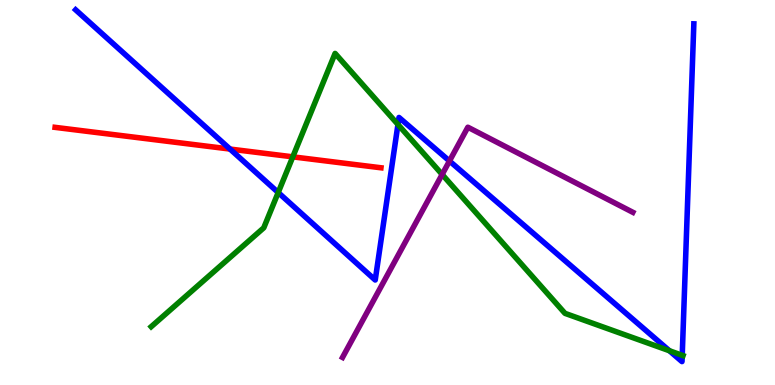[{'lines': ['blue', 'red'], 'intersections': [{'x': 2.97, 'y': 6.13}]}, {'lines': ['green', 'red'], 'intersections': [{'x': 3.78, 'y': 5.93}]}, {'lines': ['purple', 'red'], 'intersections': []}, {'lines': ['blue', 'green'], 'intersections': [{'x': 3.59, 'y': 5.0}, {'x': 5.13, 'y': 6.77}, {'x': 8.64, 'y': 0.89}, {'x': 8.8, 'y': 0.771}]}, {'lines': ['blue', 'purple'], 'intersections': [{'x': 5.8, 'y': 5.82}]}, {'lines': ['green', 'purple'], 'intersections': [{'x': 5.71, 'y': 5.47}]}]